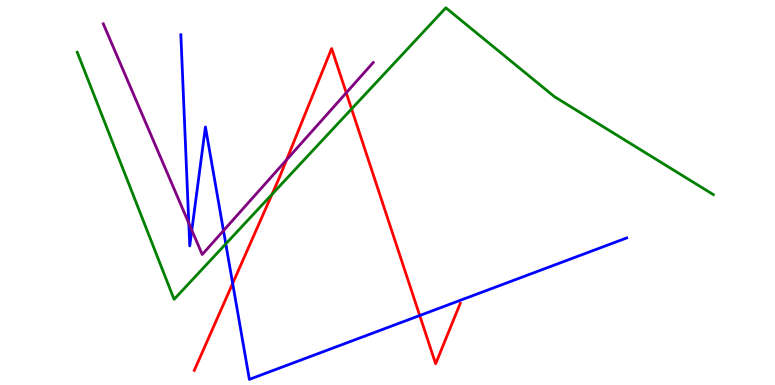[{'lines': ['blue', 'red'], 'intersections': [{'x': 3.0, 'y': 2.64}, {'x': 5.42, 'y': 1.8}]}, {'lines': ['green', 'red'], 'intersections': [{'x': 3.51, 'y': 4.95}, {'x': 4.54, 'y': 7.17}]}, {'lines': ['purple', 'red'], 'intersections': [{'x': 3.7, 'y': 5.85}, {'x': 4.47, 'y': 7.59}]}, {'lines': ['blue', 'green'], 'intersections': [{'x': 2.91, 'y': 3.67}]}, {'lines': ['blue', 'purple'], 'intersections': [{'x': 2.44, 'y': 4.2}, {'x': 2.48, 'y': 4.02}, {'x': 2.88, 'y': 4.01}]}, {'lines': ['green', 'purple'], 'intersections': []}]